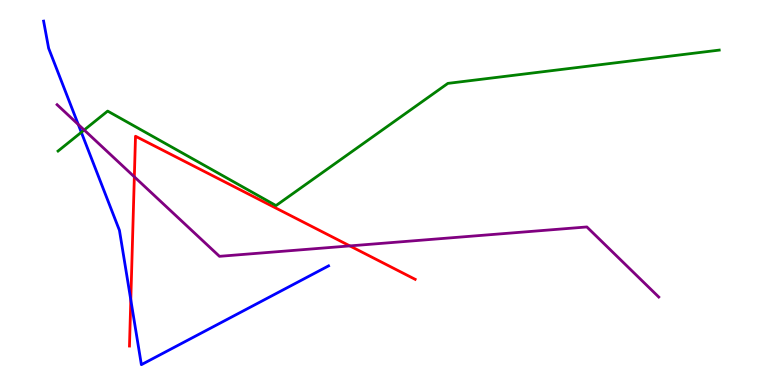[{'lines': ['blue', 'red'], 'intersections': [{'x': 1.69, 'y': 2.21}]}, {'lines': ['green', 'red'], 'intersections': []}, {'lines': ['purple', 'red'], 'intersections': [{'x': 1.73, 'y': 5.41}, {'x': 4.51, 'y': 3.61}]}, {'lines': ['blue', 'green'], 'intersections': [{'x': 1.05, 'y': 6.56}]}, {'lines': ['blue', 'purple'], 'intersections': [{'x': 1.01, 'y': 6.77}]}, {'lines': ['green', 'purple'], 'intersections': [{'x': 1.09, 'y': 6.62}]}]